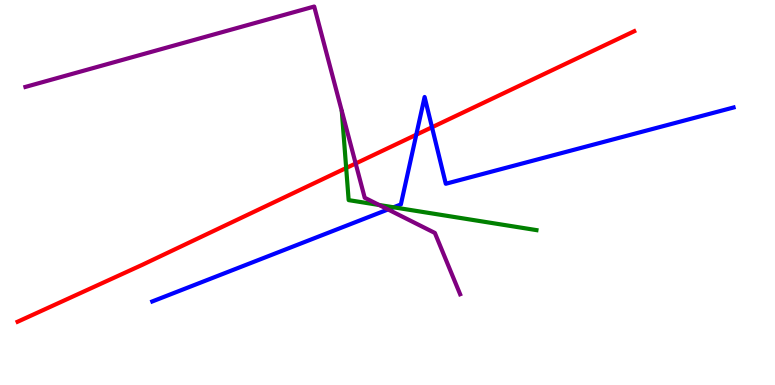[{'lines': ['blue', 'red'], 'intersections': [{'x': 5.37, 'y': 6.5}, {'x': 5.57, 'y': 6.69}]}, {'lines': ['green', 'red'], 'intersections': [{'x': 4.47, 'y': 5.64}]}, {'lines': ['purple', 'red'], 'intersections': [{'x': 4.59, 'y': 5.75}]}, {'lines': ['blue', 'green'], 'intersections': [{'x': 5.08, 'y': 4.62}]}, {'lines': ['blue', 'purple'], 'intersections': [{'x': 5.01, 'y': 4.56}]}, {'lines': ['green', 'purple'], 'intersections': [{'x': 4.89, 'y': 4.68}]}]